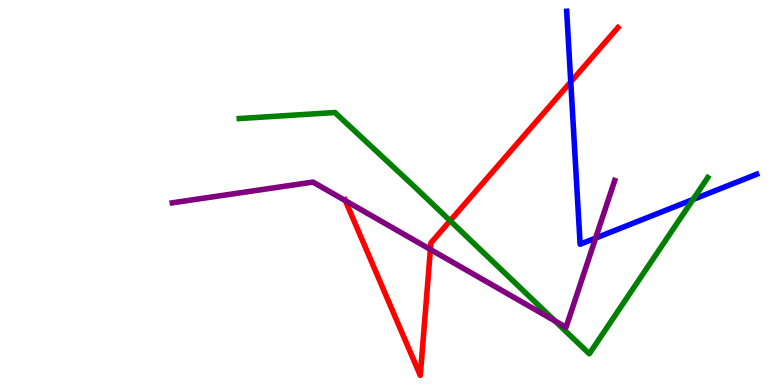[{'lines': ['blue', 'red'], 'intersections': [{'x': 7.36, 'y': 7.87}]}, {'lines': ['green', 'red'], 'intersections': [{'x': 5.81, 'y': 4.27}]}, {'lines': ['purple', 'red'], 'intersections': [{'x': 4.46, 'y': 4.79}, {'x': 5.55, 'y': 3.52}]}, {'lines': ['blue', 'green'], 'intersections': [{'x': 8.94, 'y': 4.82}]}, {'lines': ['blue', 'purple'], 'intersections': [{'x': 7.69, 'y': 3.82}]}, {'lines': ['green', 'purple'], 'intersections': [{'x': 7.16, 'y': 1.66}]}]